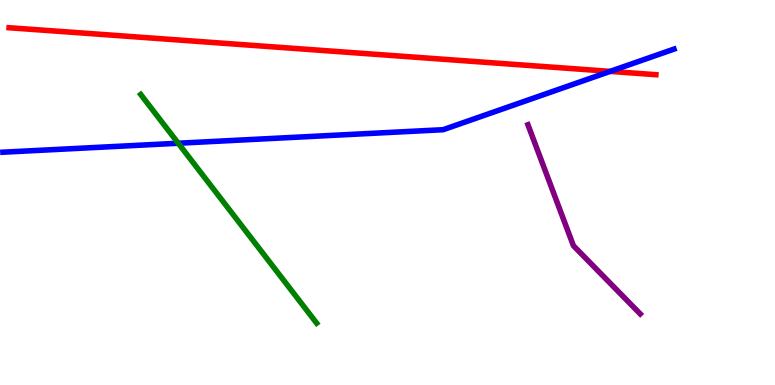[{'lines': ['blue', 'red'], 'intersections': [{'x': 7.87, 'y': 8.15}]}, {'lines': ['green', 'red'], 'intersections': []}, {'lines': ['purple', 'red'], 'intersections': []}, {'lines': ['blue', 'green'], 'intersections': [{'x': 2.3, 'y': 6.28}]}, {'lines': ['blue', 'purple'], 'intersections': []}, {'lines': ['green', 'purple'], 'intersections': []}]